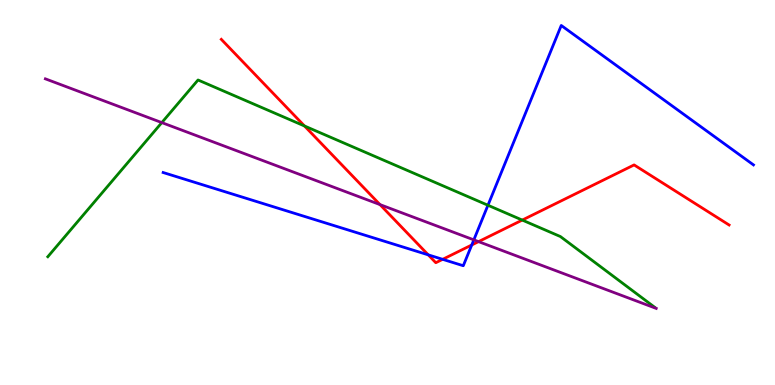[{'lines': ['blue', 'red'], 'intersections': [{'x': 5.53, 'y': 3.38}, {'x': 5.71, 'y': 3.26}, {'x': 6.09, 'y': 3.64}]}, {'lines': ['green', 'red'], 'intersections': [{'x': 3.93, 'y': 6.73}, {'x': 6.74, 'y': 4.28}]}, {'lines': ['purple', 'red'], 'intersections': [{'x': 4.9, 'y': 4.69}, {'x': 6.17, 'y': 3.72}]}, {'lines': ['blue', 'green'], 'intersections': [{'x': 6.3, 'y': 4.67}]}, {'lines': ['blue', 'purple'], 'intersections': [{'x': 6.11, 'y': 3.77}]}, {'lines': ['green', 'purple'], 'intersections': [{'x': 2.09, 'y': 6.82}]}]